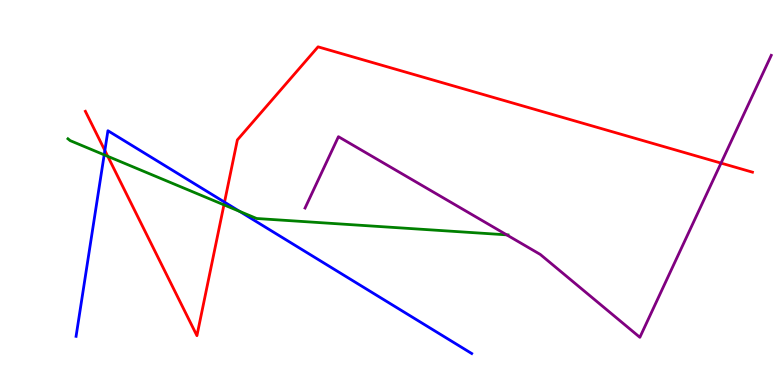[{'lines': ['blue', 'red'], 'intersections': [{'x': 1.35, 'y': 6.09}, {'x': 2.9, 'y': 4.75}]}, {'lines': ['green', 'red'], 'intersections': [{'x': 1.39, 'y': 5.94}, {'x': 2.89, 'y': 4.68}]}, {'lines': ['purple', 'red'], 'intersections': [{'x': 9.3, 'y': 5.76}]}, {'lines': ['blue', 'green'], 'intersections': [{'x': 1.34, 'y': 5.98}, {'x': 3.09, 'y': 4.51}]}, {'lines': ['blue', 'purple'], 'intersections': []}, {'lines': ['green', 'purple'], 'intersections': [{'x': 6.54, 'y': 3.9}]}]